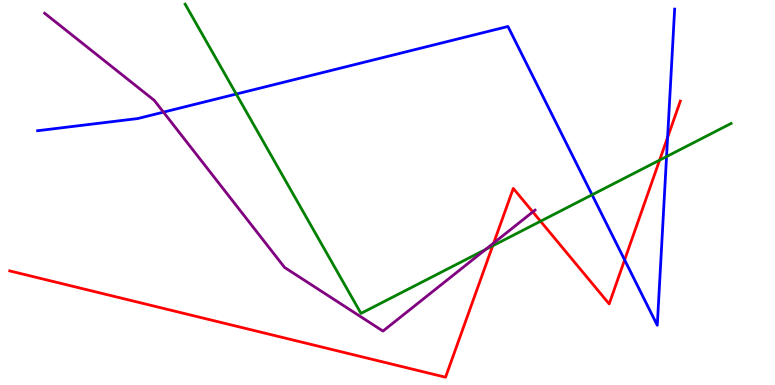[{'lines': ['blue', 'red'], 'intersections': [{'x': 8.06, 'y': 3.25}, {'x': 8.61, 'y': 6.43}]}, {'lines': ['green', 'red'], 'intersections': [{'x': 6.36, 'y': 3.62}, {'x': 6.97, 'y': 4.25}, {'x': 8.51, 'y': 5.84}]}, {'lines': ['purple', 'red'], 'intersections': [{'x': 6.37, 'y': 3.69}, {'x': 6.87, 'y': 4.5}]}, {'lines': ['blue', 'green'], 'intersections': [{'x': 3.05, 'y': 7.56}, {'x': 7.64, 'y': 4.94}, {'x': 8.6, 'y': 5.93}]}, {'lines': ['blue', 'purple'], 'intersections': [{'x': 2.11, 'y': 7.09}]}, {'lines': ['green', 'purple'], 'intersections': [{'x': 6.27, 'y': 3.52}]}]